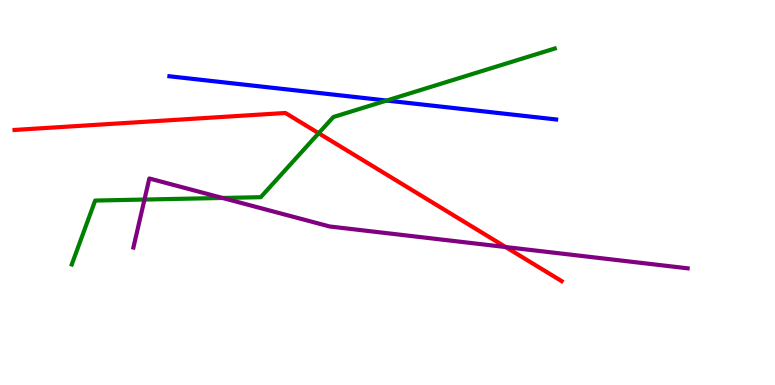[{'lines': ['blue', 'red'], 'intersections': []}, {'lines': ['green', 'red'], 'intersections': [{'x': 4.11, 'y': 6.54}]}, {'lines': ['purple', 'red'], 'intersections': [{'x': 6.53, 'y': 3.58}]}, {'lines': ['blue', 'green'], 'intersections': [{'x': 4.99, 'y': 7.39}]}, {'lines': ['blue', 'purple'], 'intersections': []}, {'lines': ['green', 'purple'], 'intersections': [{'x': 1.86, 'y': 4.82}, {'x': 2.87, 'y': 4.86}]}]